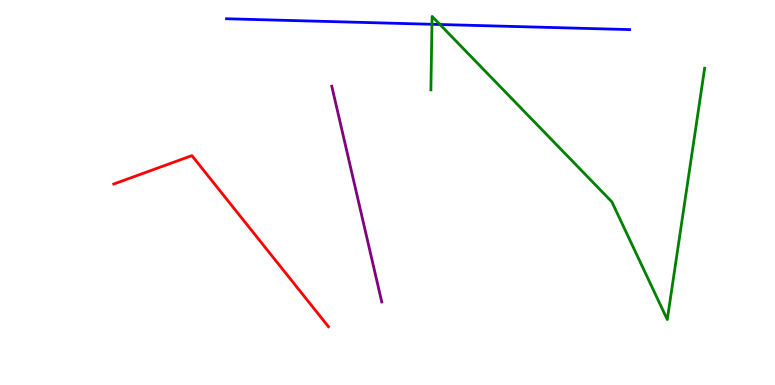[{'lines': ['blue', 'red'], 'intersections': []}, {'lines': ['green', 'red'], 'intersections': []}, {'lines': ['purple', 'red'], 'intersections': []}, {'lines': ['blue', 'green'], 'intersections': [{'x': 5.57, 'y': 9.37}, {'x': 5.68, 'y': 9.36}]}, {'lines': ['blue', 'purple'], 'intersections': []}, {'lines': ['green', 'purple'], 'intersections': []}]